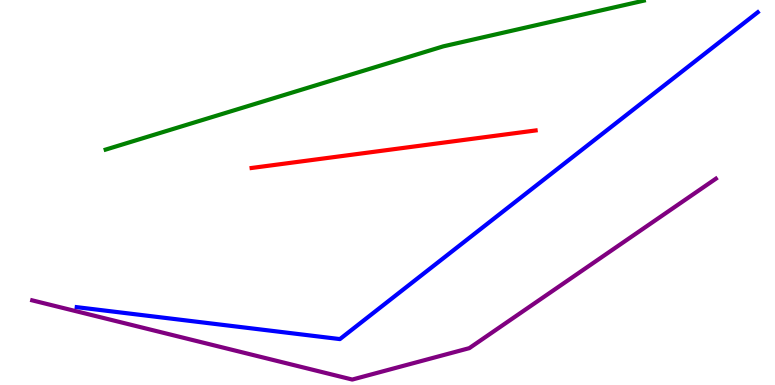[{'lines': ['blue', 'red'], 'intersections': []}, {'lines': ['green', 'red'], 'intersections': []}, {'lines': ['purple', 'red'], 'intersections': []}, {'lines': ['blue', 'green'], 'intersections': []}, {'lines': ['blue', 'purple'], 'intersections': []}, {'lines': ['green', 'purple'], 'intersections': []}]